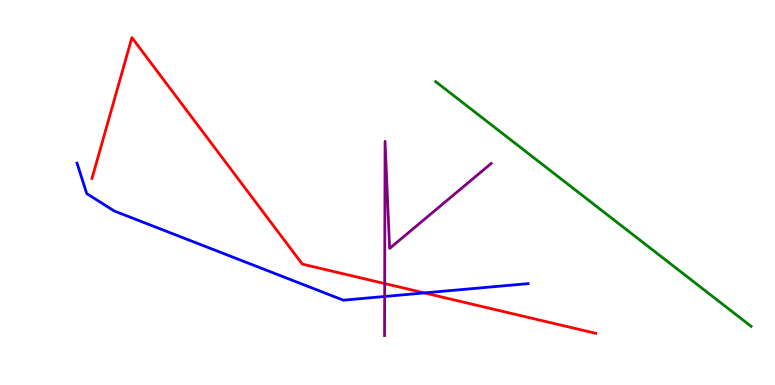[{'lines': ['blue', 'red'], 'intersections': [{'x': 5.48, 'y': 2.39}]}, {'lines': ['green', 'red'], 'intersections': []}, {'lines': ['purple', 'red'], 'intersections': [{'x': 4.96, 'y': 2.63}]}, {'lines': ['blue', 'green'], 'intersections': []}, {'lines': ['blue', 'purple'], 'intersections': [{'x': 4.96, 'y': 2.3}]}, {'lines': ['green', 'purple'], 'intersections': []}]